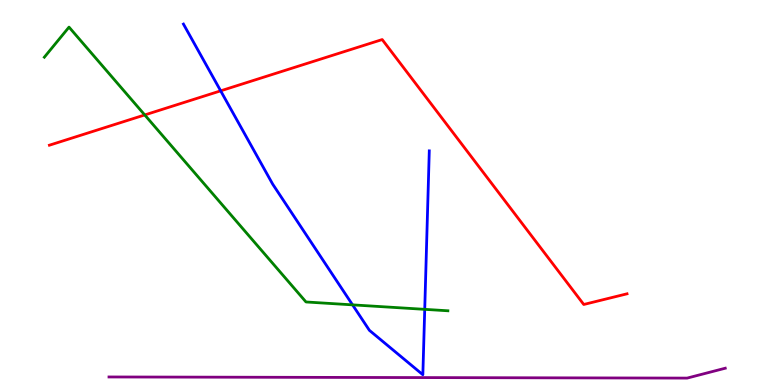[{'lines': ['blue', 'red'], 'intersections': [{'x': 2.85, 'y': 7.64}]}, {'lines': ['green', 'red'], 'intersections': [{'x': 1.87, 'y': 7.01}]}, {'lines': ['purple', 'red'], 'intersections': []}, {'lines': ['blue', 'green'], 'intersections': [{'x': 4.55, 'y': 2.08}, {'x': 5.48, 'y': 1.97}]}, {'lines': ['blue', 'purple'], 'intersections': []}, {'lines': ['green', 'purple'], 'intersections': []}]